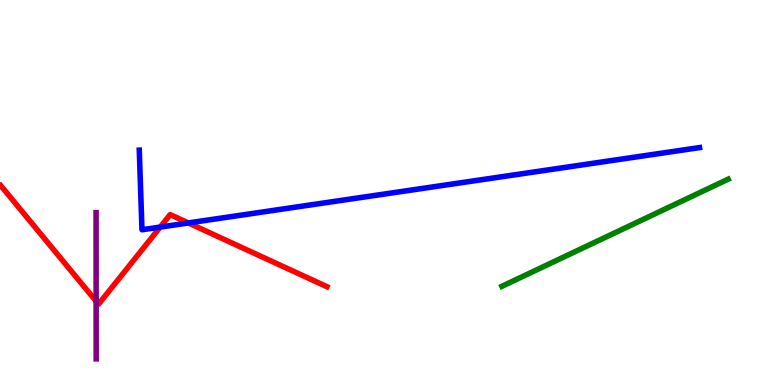[{'lines': ['blue', 'red'], 'intersections': [{'x': 2.07, 'y': 4.1}, {'x': 2.43, 'y': 4.21}]}, {'lines': ['green', 'red'], 'intersections': []}, {'lines': ['purple', 'red'], 'intersections': [{'x': 1.24, 'y': 2.18}]}, {'lines': ['blue', 'green'], 'intersections': []}, {'lines': ['blue', 'purple'], 'intersections': []}, {'lines': ['green', 'purple'], 'intersections': []}]